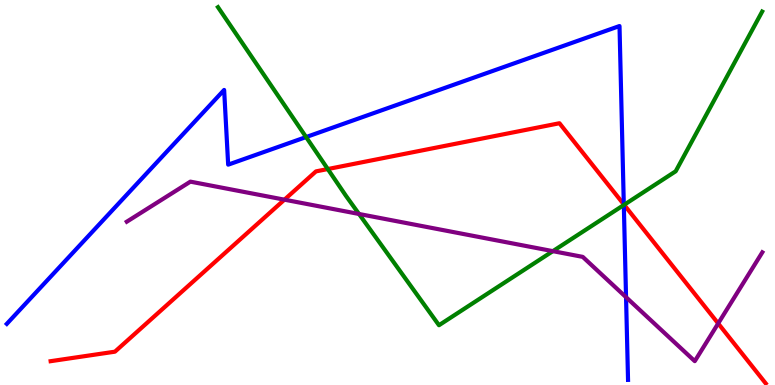[{'lines': ['blue', 'red'], 'intersections': [{'x': 8.05, 'y': 4.69}]}, {'lines': ['green', 'red'], 'intersections': [{'x': 4.23, 'y': 5.61}, {'x': 8.05, 'y': 4.68}]}, {'lines': ['purple', 'red'], 'intersections': [{'x': 3.67, 'y': 4.81}, {'x': 9.27, 'y': 1.6}]}, {'lines': ['blue', 'green'], 'intersections': [{'x': 3.95, 'y': 6.44}, {'x': 8.05, 'y': 4.68}]}, {'lines': ['blue', 'purple'], 'intersections': [{'x': 8.08, 'y': 2.28}]}, {'lines': ['green', 'purple'], 'intersections': [{'x': 4.63, 'y': 4.44}, {'x': 7.13, 'y': 3.48}]}]